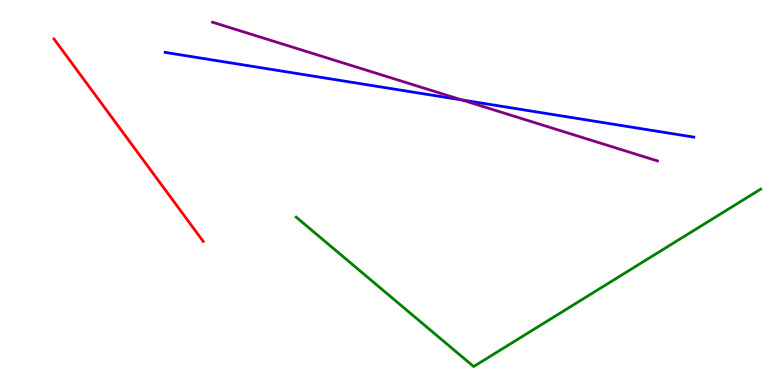[{'lines': ['blue', 'red'], 'intersections': []}, {'lines': ['green', 'red'], 'intersections': []}, {'lines': ['purple', 'red'], 'intersections': []}, {'lines': ['blue', 'green'], 'intersections': []}, {'lines': ['blue', 'purple'], 'intersections': [{'x': 5.96, 'y': 7.4}]}, {'lines': ['green', 'purple'], 'intersections': []}]